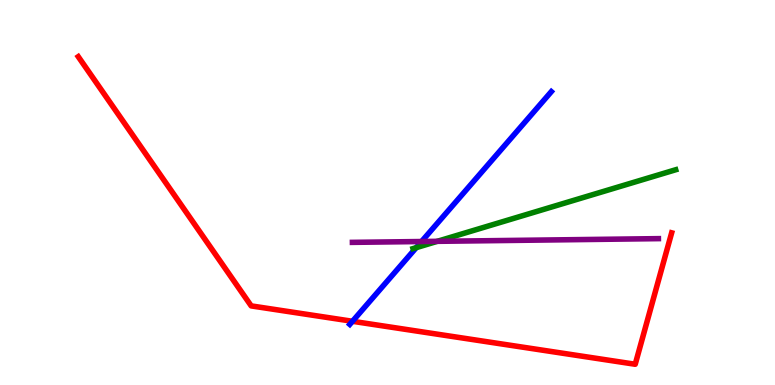[{'lines': ['blue', 'red'], 'intersections': [{'x': 4.55, 'y': 1.65}]}, {'lines': ['green', 'red'], 'intersections': []}, {'lines': ['purple', 'red'], 'intersections': []}, {'lines': ['blue', 'green'], 'intersections': [{'x': 5.37, 'y': 3.57}]}, {'lines': ['blue', 'purple'], 'intersections': [{'x': 5.44, 'y': 3.73}]}, {'lines': ['green', 'purple'], 'intersections': [{'x': 5.64, 'y': 3.73}]}]